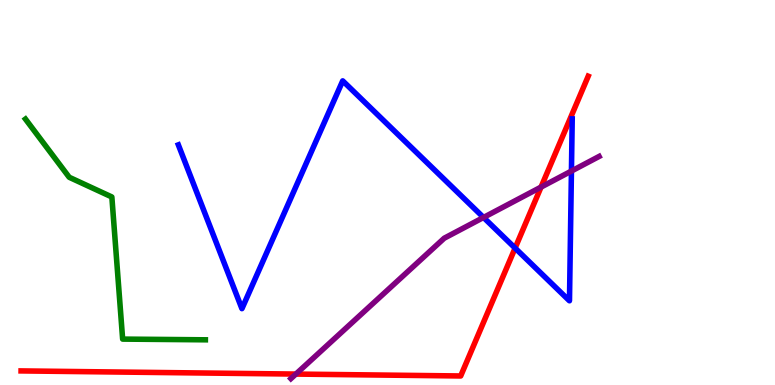[{'lines': ['blue', 'red'], 'intersections': [{'x': 6.65, 'y': 3.56}]}, {'lines': ['green', 'red'], 'intersections': []}, {'lines': ['purple', 'red'], 'intersections': [{'x': 3.82, 'y': 0.284}, {'x': 6.98, 'y': 5.14}]}, {'lines': ['blue', 'green'], 'intersections': []}, {'lines': ['blue', 'purple'], 'intersections': [{'x': 6.24, 'y': 4.35}, {'x': 7.37, 'y': 5.56}]}, {'lines': ['green', 'purple'], 'intersections': []}]